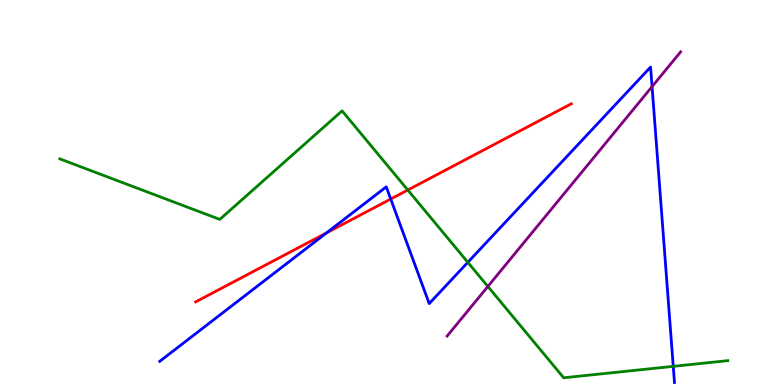[{'lines': ['blue', 'red'], 'intersections': [{'x': 4.21, 'y': 3.95}, {'x': 5.04, 'y': 4.83}]}, {'lines': ['green', 'red'], 'intersections': [{'x': 5.26, 'y': 5.06}]}, {'lines': ['purple', 'red'], 'intersections': []}, {'lines': ['blue', 'green'], 'intersections': [{'x': 6.04, 'y': 3.19}, {'x': 8.69, 'y': 0.485}]}, {'lines': ['blue', 'purple'], 'intersections': [{'x': 8.41, 'y': 7.75}]}, {'lines': ['green', 'purple'], 'intersections': [{'x': 6.3, 'y': 2.56}]}]